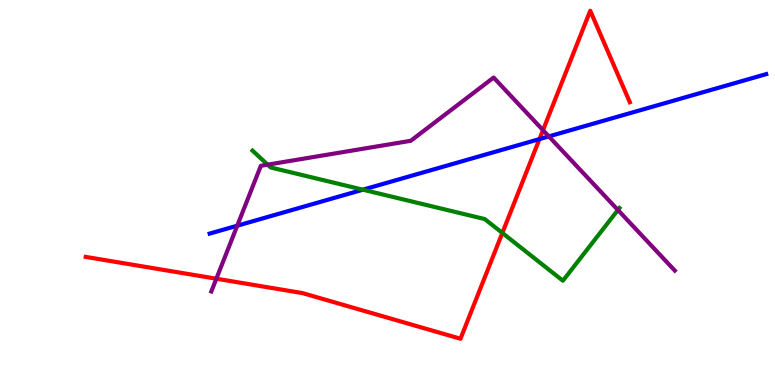[{'lines': ['blue', 'red'], 'intersections': [{'x': 6.96, 'y': 6.39}]}, {'lines': ['green', 'red'], 'intersections': [{'x': 6.48, 'y': 3.95}]}, {'lines': ['purple', 'red'], 'intersections': [{'x': 2.79, 'y': 2.76}, {'x': 7.01, 'y': 6.62}]}, {'lines': ['blue', 'green'], 'intersections': [{'x': 4.68, 'y': 5.07}]}, {'lines': ['blue', 'purple'], 'intersections': [{'x': 3.06, 'y': 4.14}, {'x': 7.08, 'y': 6.46}]}, {'lines': ['green', 'purple'], 'intersections': [{'x': 3.45, 'y': 5.72}, {'x': 7.97, 'y': 4.55}]}]